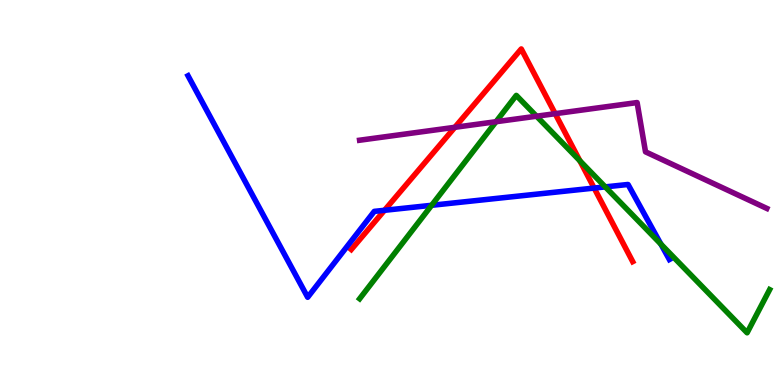[{'lines': ['blue', 'red'], 'intersections': [{'x': 4.96, 'y': 4.54}, {'x': 7.67, 'y': 5.12}]}, {'lines': ['green', 'red'], 'intersections': [{'x': 7.48, 'y': 5.82}]}, {'lines': ['purple', 'red'], 'intersections': [{'x': 5.87, 'y': 6.69}, {'x': 7.16, 'y': 7.05}]}, {'lines': ['blue', 'green'], 'intersections': [{'x': 5.57, 'y': 4.67}, {'x': 7.81, 'y': 5.15}, {'x': 8.53, 'y': 3.66}]}, {'lines': ['blue', 'purple'], 'intersections': []}, {'lines': ['green', 'purple'], 'intersections': [{'x': 6.4, 'y': 6.84}, {'x': 6.92, 'y': 6.98}]}]